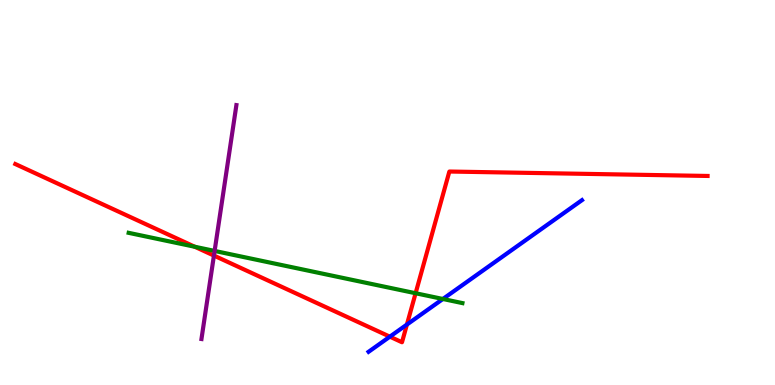[{'lines': ['blue', 'red'], 'intersections': [{'x': 5.03, 'y': 1.26}, {'x': 5.25, 'y': 1.57}]}, {'lines': ['green', 'red'], 'intersections': [{'x': 2.51, 'y': 3.59}, {'x': 5.36, 'y': 2.38}]}, {'lines': ['purple', 'red'], 'intersections': [{'x': 2.76, 'y': 3.36}]}, {'lines': ['blue', 'green'], 'intersections': [{'x': 5.71, 'y': 2.23}]}, {'lines': ['blue', 'purple'], 'intersections': []}, {'lines': ['green', 'purple'], 'intersections': [{'x': 2.77, 'y': 3.48}]}]